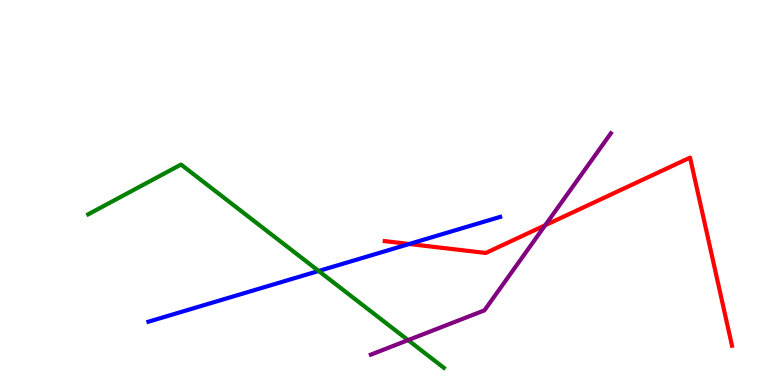[{'lines': ['blue', 'red'], 'intersections': [{'x': 5.28, 'y': 3.66}]}, {'lines': ['green', 'red'], 'intersections': []}, {'lines': ['purple', 'red'], 'intersections': [{'x': 7.03, 'y': 4.15}]}, {'lines': ['blue', 'green'], 'intersections': [{'x': 4.11, 'y': 2.96}]}, {'lines': ['blue', 'purple'], 'intersections': []}, {'lines': ['green', 'purple'], 'intersections': [{'x': 5.27, 'y': 1.17}]}]